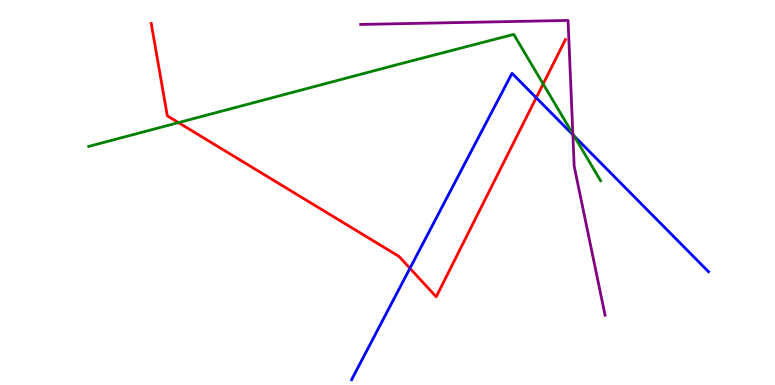[{'lines': ['blue', 'red'], 'intersections': [{'x': 5.29, 'y': 3.03}, {'x': 6.92, 'y': 7.46}]}, {'lines': ['green', 'red'], 'intersections': [{'x': 2.3, 'y': 6.82}, {'x': 7.01, 'y': 7.82}]}, {'lines': ['purple', 'red'], 'intersections': []}, {'lines': ['blue', 'green'], 'intersections': [{'x': 7.41, 'y': 6.47}]}, {'lines': ['blue', 'purple'], 'intersections': [{'x': 7.39, 'y': 6.5}]}, {'lines': ['green', 'purple'], 'intersections': [{'x': 7.39, 'y': 6.52}]}]